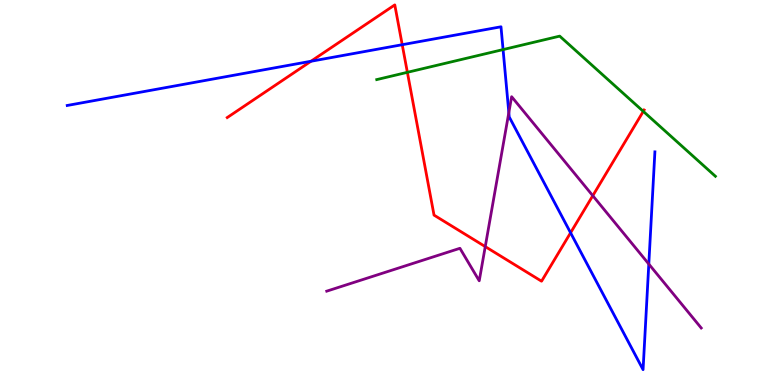[{'lines': ['blue', 'red'], 'intersections': [{'x': 4.01, 'y': 8.41}, {'x': 5.19, 'y': 8.84}, {'x': 7.36, 'y': 3.95}]}, {'lines': ['green', 'red'], 'intersections': [{'x': 5.26, 'y': 8.12}, {'x': 8.3, 'y': 7.11}]}, {'lines': ['purple', 'red'], 'intersections': [{'x': 6.26, 'y': 3.59}, {'x': 7.65, 'y': 4.92}]}, {'lines': ['blue', 'green'], 'intersections': [{'x': 6.49, 'y': 8.71}]}, {'lines': ['blue', 'purple'], 'intersections': [{'x': 6.57, 'y': 7.08}, {'x': 8.37, 'y': 3.14}]}, {'lines': ['green', 'purple'], 'intersections': []}]